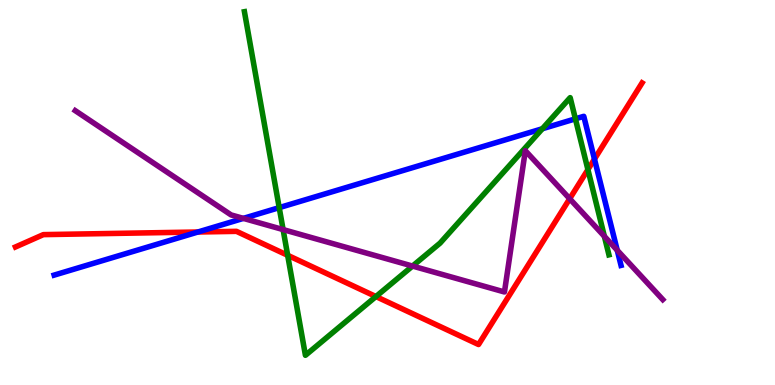[{'lines': ['blue', 'red'], 'intersections': [{'x': 2.55, 'y': 3.97}, {'x': 7.67, 'y': 5.87}]}, {'lines': ['green', 'red'], 'intersections': [{'x': 3.71, 'y': 3.37}, {'x': 4.85, 'y': 2.3}, {'x': 7.59, 'y': 5.6}]}, {'lines': ['purple', 'red'], 'intersections': [{'x': 7.35, 'y': 4.84}]}, {'lines': ['blue', 'green'], 'intersections': [{'x': 3.6, 'y': 4.61}, {'x': 7.0, 'y': 6.66}, {'x': 7.42, 'y': 6.91}]}, {'lines': ['blue', 'purple'], 'intersections': [{'x': 3.14, 'y': 4.33}, {'x': 7.96, 'y': 3.5}]}, {'lines': ['green', 'purple'], 'intersections': [{'x': 3.65, 'y': 4.04}, {'x': 5.32, 'y': 3.09}, {'x': 7.8, 'y': 3.86}]}]